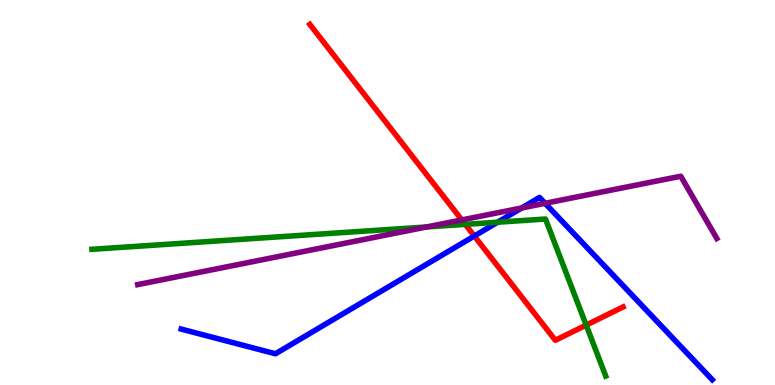[{'lines': ['blue', 'red'], 'intersections': [{'x': 6.12, 'y': 3.87}]}, {'lines': ['green', 'red'], 'intersections': [{'x': 6.0, 'y': 4.17}, {'x': 7.56, 'y': 1.56}]}, {'lines': ['purple', 'red'], 'intersections': [{'x': 5.96, 'y': 4.29}]}, {'lines': ['blue', 'green'], 'intersections': [{'x': 6.42, 'y': 4.23}]}, {'lines': ['blue', 'purple'], 'intersections': [{'x': 6.73, 'y': 4.6}, {'x': 7.03, 'y': 4.72}]}, {'lines': ['green', 'purple'], 'intersections': [{'x': 5.5, 'y': 4.1}]}]